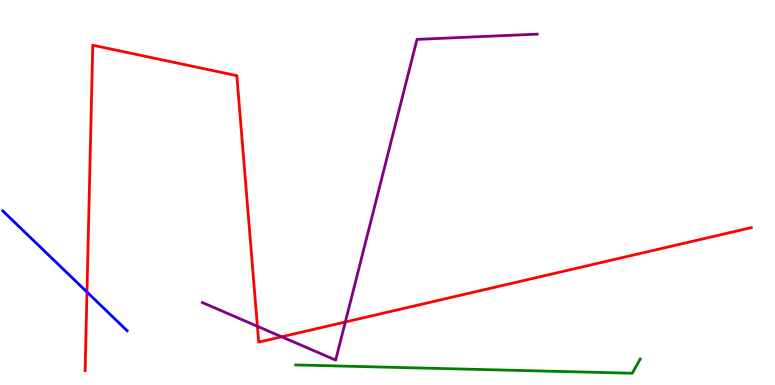[{'lines': ['blue', 'red'], 'intersections': [{'x': 1.12, 'y': 2.41}]}, {'lines': ['green', 'red'], 'intersections': []}, {'lines': ['purple', 'red'], 'intersections': [{'x': 3.32, 'y': 1.52}, {'x': 3.63, 'y': 1.25}, {'x': 4.46, 'y': 1.64}]}, {'lines': ['blue', 'green'], 'intersections': []}, {'lines': ['blue', 'purple'], 'intersections': []}, {'lines': ['green', 'purple'], 'intersections': []}]